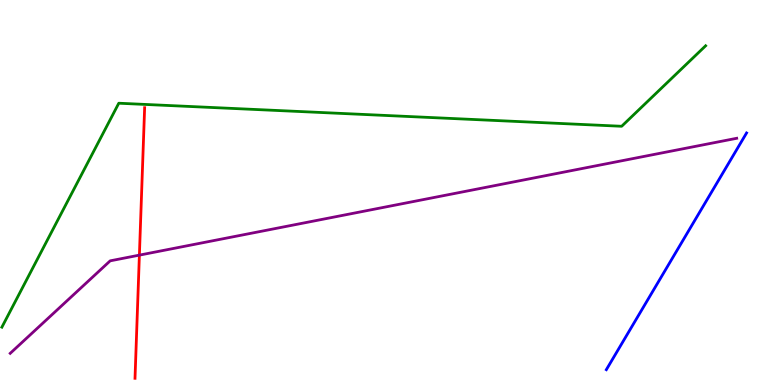[{'lines': ['blue', 'red'], 'intersections': []}, {'lines': ['green', 'red'], 'intersections': []}, {'lines': ['purple', 'red'], 'intersections': [{'x': 1.8, 'y': 3.37}]}, {'lines': ['blue', 'green'], 'intersections': []}, {'lines': ['blue', 'purple'], 'intersections': []}, {'lines': ['green', 'purple'], 'intersections': []}]